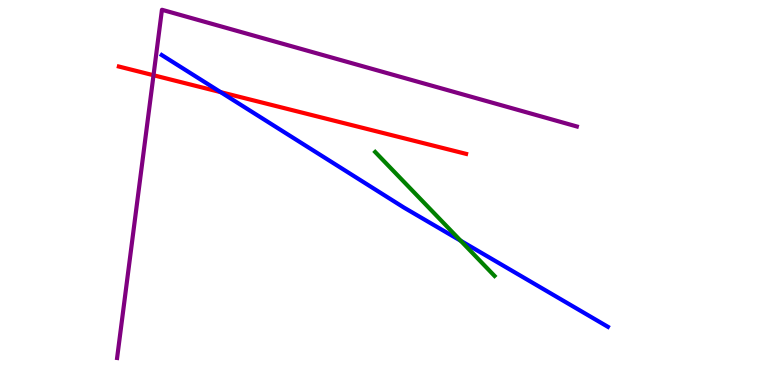[{'lines': ['blue', 'red'], 'intersections': [{'x': 2.85, 'y': 7.61}]}, {'lines': ['green', 'red'], 'intersections': []}, {'lines': ['purple', 'red'], 'intersections': [{'x': 1.98, 'y': 8.05}]}, {'lines': ['blue', 'green'], 'intersections': [{'x': 5.94, 'y': 3.75}]}, {'lines': ['blue', 'purple'], 'intersections': []}, {'lines': ['green', 'purple'], 'intersections': []}]